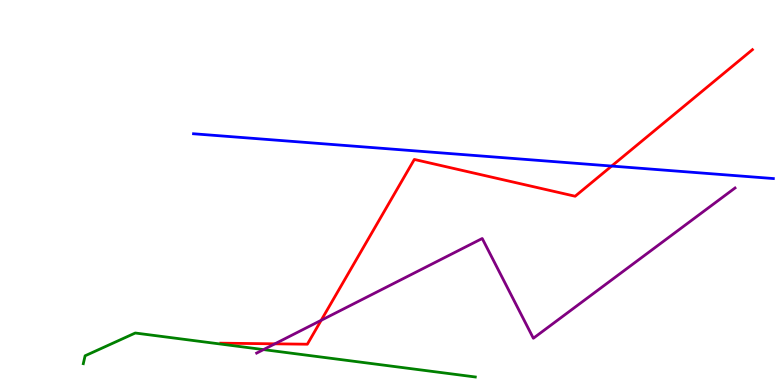[{'lines': ['blue', 'red'], 'intersections': [{'x': 7.89, 'y': 5.69}]}, {'lines': ['green', 'red'], 'intersections': []}, {'lines': ['purple', 'red'], 'intersections': [{'x': 3.55, 'y': 1.07}, {'x': 4.14, 'y': 1.68}]}, {'lines': ['blue', 'green'], 'intersections': []}, {'lines': ['blue', 'purple'], 'intersections': []}, {'lines': ['green', 'purple'], 'intersections': [{'x': 3.4, 'y': 0.92}]}]